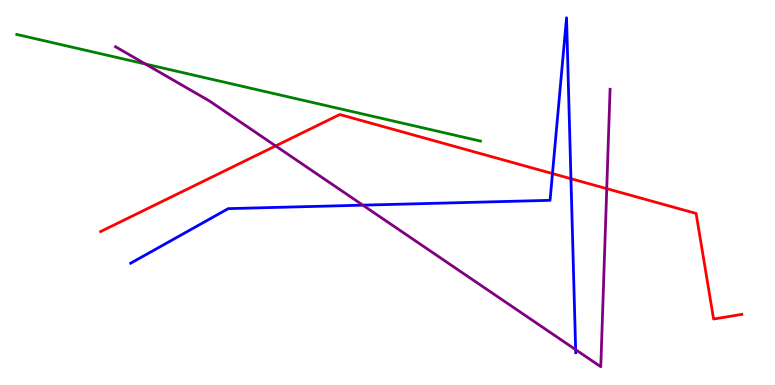[{'lines': ['blue', 'red'], 'intersections': [{'x': 7.13, 'y': 5.49}, {'x': 7.37, 'y': 5.36}]}, {'lines': ['green', 'red'], 'intersections': []}, {'lines': ['purple', 'red'], 'intersections': [{'x': 3.56, 'y': 6.21}, {'x': 7.83, 'y': 5.1}]}, {'lines': ['blue', 'green'], 'intersections': []}, {'lines': ['blue', 'purple'], 'intersections': [{'x': 4.68, 'y': 4.67}, {'x': 7.43, 'y': 0.918}]}, {'lines': ['green', 'purple'], 'intersections': [{'x': 1.88, 'y': 8.34}]}]